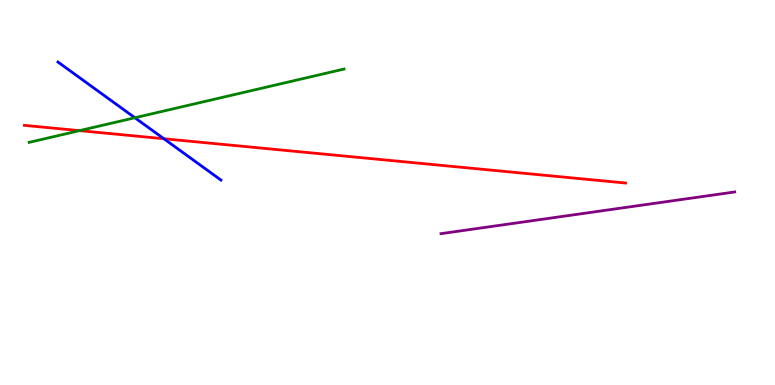[{'lines': ['blue', 'red'], 'intersections': [{'x': 2.11, 'y': 6.4}]}, {'lines': ['green', 'red'], 'intersections': [{'x': 1.03, 'y': 6.61}]}, {'lines': ['purple', 'red'], 'intersections': []}, {'lines': ['blue', 'green'], 'intersections': [{'x': 1.74, 'y': 6.94}]}, {'lines': ['blue', 'purple'], 'intersections': []}, {'lines': ['green', 'purple'], 'intersections': []}]